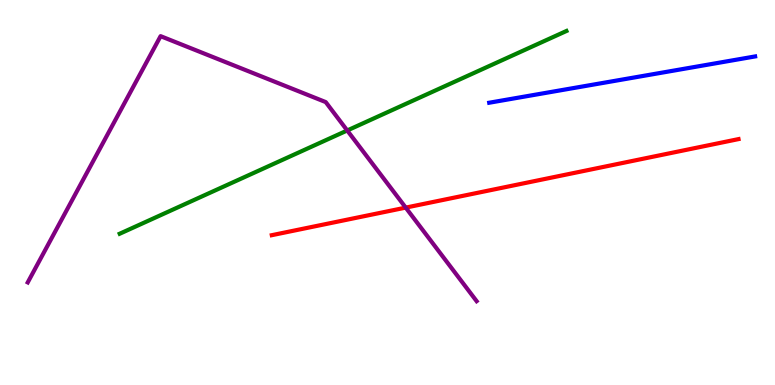[{'lines': ['blue', 'red'], 'intersections': []}, {'lines': ['green', 'red'], 'intersections': []}, {'lines': ['purple', 'red'], 'intersections': [{'x': 5.24, 'y': 4.61}]}, {'lines': ['blue', 'green'], 'intersections': []}, {'lines': ['blue', 'purple'], 'intersections': []}, {'lines': ['green', 'purple'], 'intersections': [{'x': 4.48, 'y': 6.61}]}]